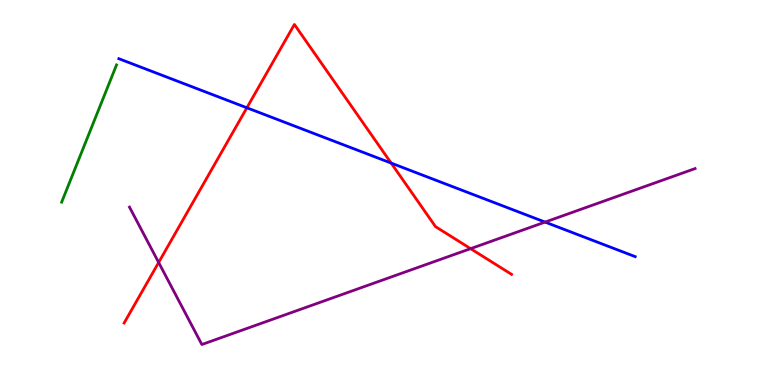[{'lines': ['blue', 'red'], 'intersections': [{'x': 3.19, 'y': 7.2}, {'x': 5.05, 'y': 5.76}]}, {'lines': ['green', 'red'], 'intersections': []}, {'lines': ['purple', 'red'], 'intersections': [{'x': 2.05, 'y': 3.18}, {'x': 6.07, 'y': 3.54}]}, {'lines': ['blue', 'green'], 'intersections': []}, {'lines': ['blue', 'purple'], 'intersections': [{'x': 7.03, 'y': 4.23}]}, {'lines': ['green', 'purple'], 'intersections': []}]